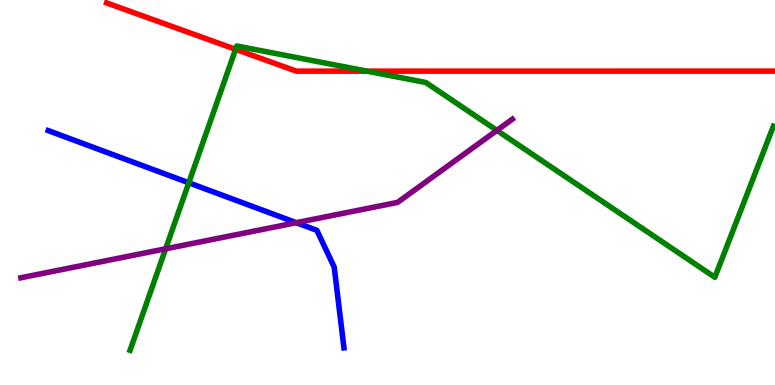[{'lines': ['blue', 'red'], 'intersections': []}, {'lines': ['green', 'red'], 'intersections': [{'x': 3.04, 'y': 8.72}, {'x': 4.74, 'y': 8.15}]}, {'lines': ['purple', 'red'], 'intersections': []}, {'lines': ['blue', 'green'], 'intersections': [{'x': 2.44, 'y': 5.25}]}, {'lines': ['blue', 'purple'], 'intersections': [{'x': 3.82, 'y': 4.22}]}, {'lines': ['green', 'purple'], 'intersections': [{'x': 2.14, 'y': 3.54}, {'x': 6.41, 'y': 6.61}]}]